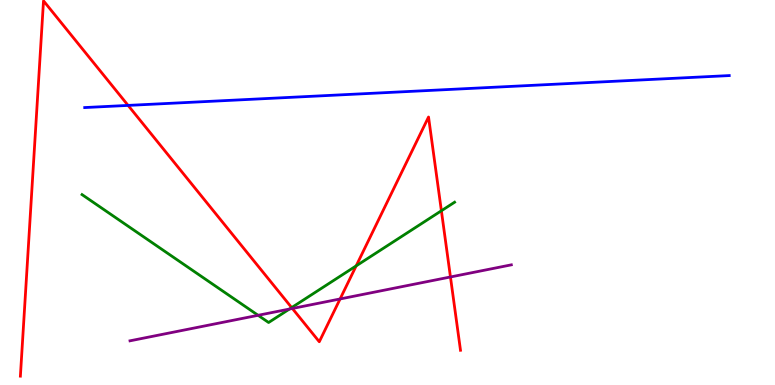[{'lines': ['blue', 'red'], 'intersections': [{'x': 1.65, 'y': 7.26}]}, {'lines': ['green', 'red'], 'intersections': [{'x': 3.76, 'y': 2.01}, {'x': 4.6, 'y': 3.09}, {'x': 5.7, 'y': 4.53}]}, {'lines': ['purple', 'red'], 'intersections': [{'x': 3.77, 'y': 1.99}, {'x': 4.39, 'y': 2.23}, {'x': 5.81, 'y': 2.81}]}, {'lines': ['blue', 'green'], 'intersections': []}, {'lines': ['blue', 'purple'], 'intersections': []}, {'lines': ['green', 'purple'], 'intersections': [{'x': 3.33, 'y': 1.81}, {'x': 3.73, 'y': 1.97}]}]